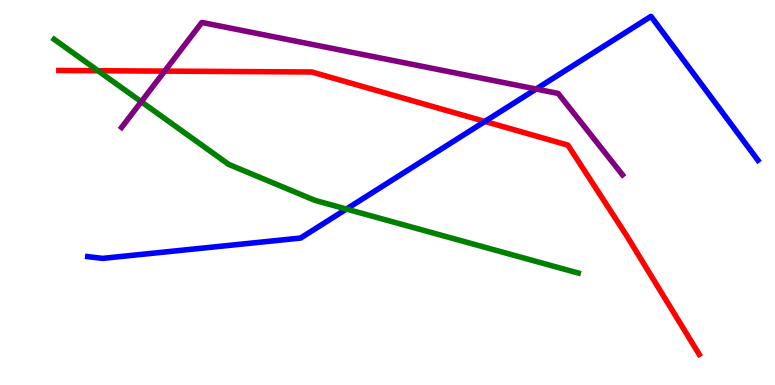[{'lines': ['blue', 'red'], 'intersections': [{'x': 6.26, 'y': 6.85}]}, {'lines': ['green', 'red'], 'intersections': [{'x': 1.26, 'y': 8.16}]}, {'lines': ['purple', 'red'], 'intersections': [{'x': 2.12, 'y': 8.15}]}, {'lines': ['blue', 'green'], 'intersections': [{'x': 4.47, 'y': 4.57}]}, {'lines': ['blue', 'purple'], 'intersections': [{'x': 6.92, 'y': 7.69}]}, {'lines': ['green', 'purple'], 'intersections': [{'x': 1.82, 'y': 7.36}]}]